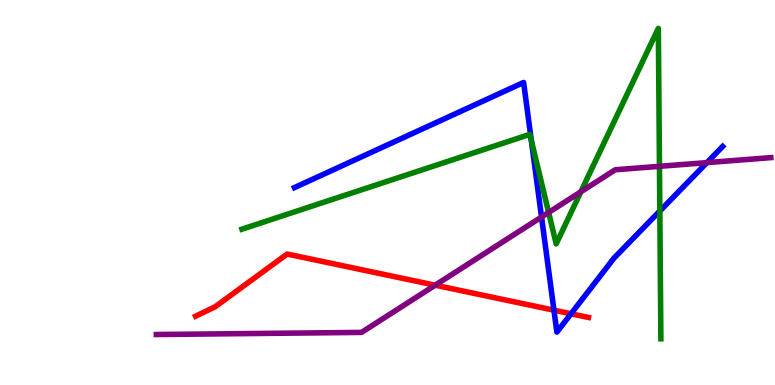[{'lines': ['blue', 'red'], 'intersections': [{'x': 7.15, 'y': 1.94}, {'x': 7.37, 'y': 1.85}]}, {'lines': ['green', 'red'], 'intersections': []}, {'lines': ['purple', 'red'], 'intersections': [{'x': 5.62, 'y': 2.59}]}, {'lines': ['blue', 'green'], 'intersections': [{'x': 6.86, 'y': 6.35}, {'x': 8.51, 'y': 4.52}]}, {'lines': ['blue', 'purple'], 'intersections': [{'x': 6.99, 'y': 4.36}, {'x': 9.12, 'y': 5.78}]}, {'lines': ['green', 'purple'], 'intersections': [{'x': 7.08, 'y': 4.48}, {'x': 7.49, 'y': 5.02}, {'x': 8.51, 'y': 5.68}]}]